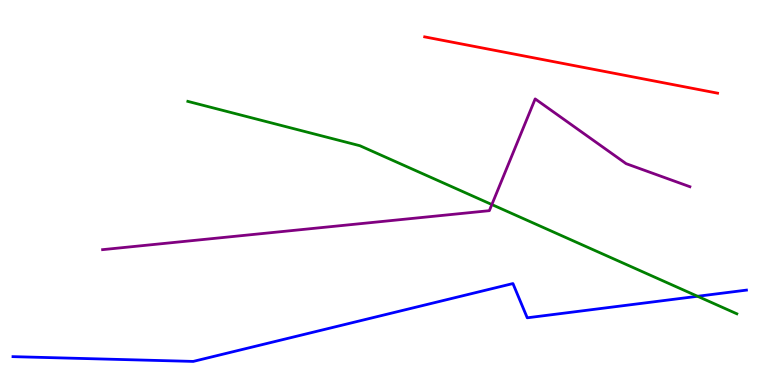[{'lines': ['blue', 'red'], 'intersections': []}, {'lines': ['green', 'red'], 'intersections': []}, {'lines': ['purple', 'red'], 'intersections': []}, {'lines': ['blue', 'green'], 'intersections': [{'x': 9.0, 'y': 2.3}]}, {'lines': ['blue', 'purple'], 'intersections': []}, {'lines': ['green', 'purple'], 'intersections': [{'x': 6.35, 'y': 4.69}]}]